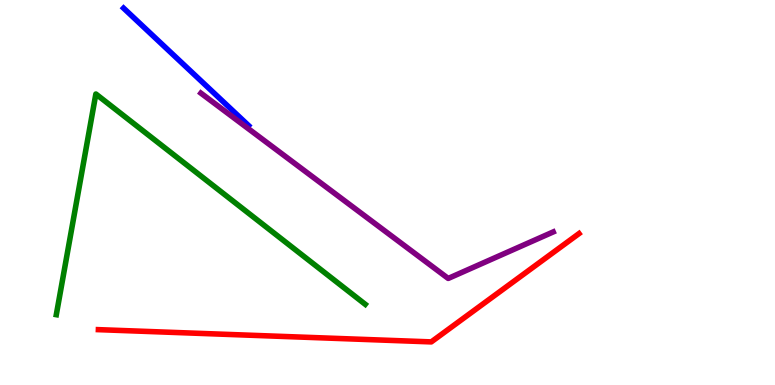[{'lines': ['blue', 'red'], 'intersections': []}, {'lines': ['green', 'red'], 'intersections': []}, {'lines': ['purple', 'red'], 'intersections': []}, {'lines': ['blue', 'green'], 'intersections': []}, {'lines': ['blue', 'purple'], 'intersections': []}, {'lines': ['green', 'purple'], 'intersections': []}]